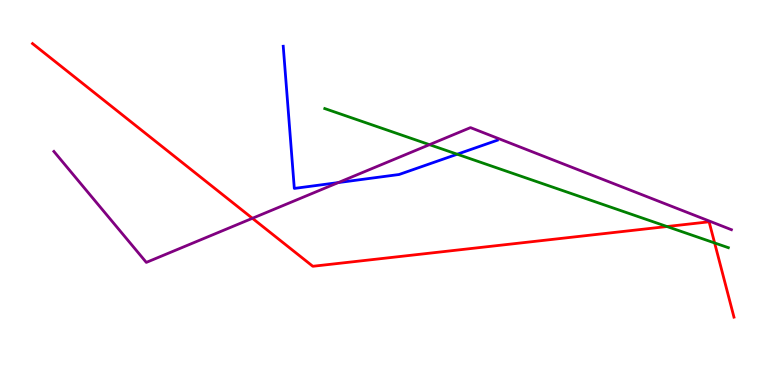[{'lines': ['blue', 'red'], 'intersections': []}, {'lines': ['green', 'red'], 'intersections': [{'x': 8.61, 'y': 4.12}, {'x': 9.22, 'y': 3.69}]}, {'lines': ['purple', 'red'], 'intersections': [{'x': 3.26, 'y': 4.33}]}, {'lines': ['blue', 'green'], 'intersections': [{'x': 5.9, 'y': 5.99}]}, {'lines': ['blue', 'purple'], 'intersections': [{'x': 4.37, 'y': 5.26}]}, {'lines': ['green', 'purple'], 'intersections': [{'x': 5.54, 'y': 6.24}]}]